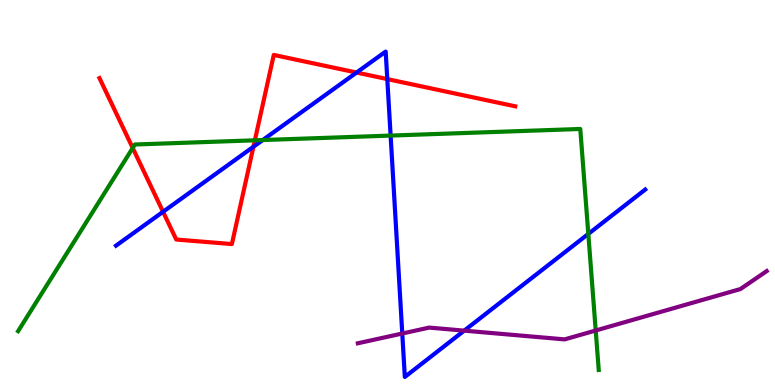[{'lines': ['blue', 'red'], 'intersections': [{'x': 2.1, 'y': 4.5}, {'x': 3.27, 'y': 6.19}, {'x': 4.6, 'y': 8.12}, {'x': 5.0, 'y': 7.95}]}, {'lines': ['green', 'red'], 'intersections': [{'x': 1.71, 'y': 6.16}, {'x': 3.29, 'y': 6.36}]}, {'lines': ['purple', 'red'], 'intersections': []}, {'lines': ['blue', 'green'], 'intersections': [{'x': 3.39, 'y': 6.36}, {'x': 5.04, 'y': 6.48}, {'x': 7.59, 'y': 3.92}]}, {'lines': ['blue', 'purple'], 'intersections': [{'x': 5.19, 'y': 1.34}, {'x': 5.99, 'y': 1.41}]}, {'lines': ['green', 'purple'], 'intersections': [{'x': 7.69, 'y': 1.42}]}]